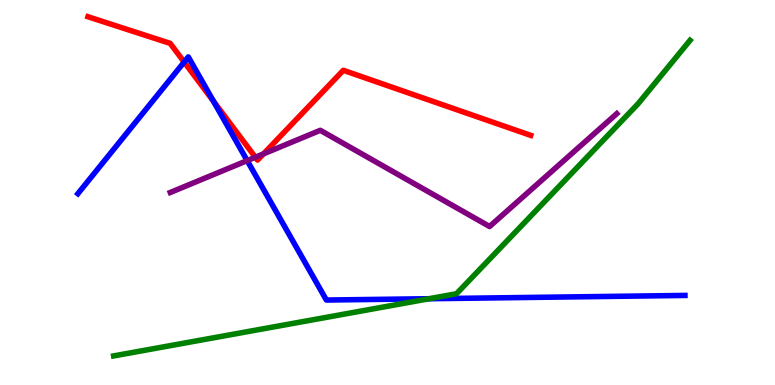[{'lines': ['blue', 'red'], 'intersections': [{'x': 2.38, 'y': 8.39}, {'x': 2.75, 'y': 7.37}]}, {'lines': ['green', 'red'], 'intersections': []}, {'lines': ['purple', 'red'], 'intersections': [{'x': 3.29, 'y': 5.92}, {'x': 3.4, 'y': 6.0}]}, {'lines': ['blue', 'green'], 'intersections': [{'x': 5.54, 'y': 2.24}]}, {'lines': ['blue', 'purple'], 'intersections': [{'x': 3.19, 'y': 5.83}]}, {'lines': ['green', 'purple'], 'intersections': []}]